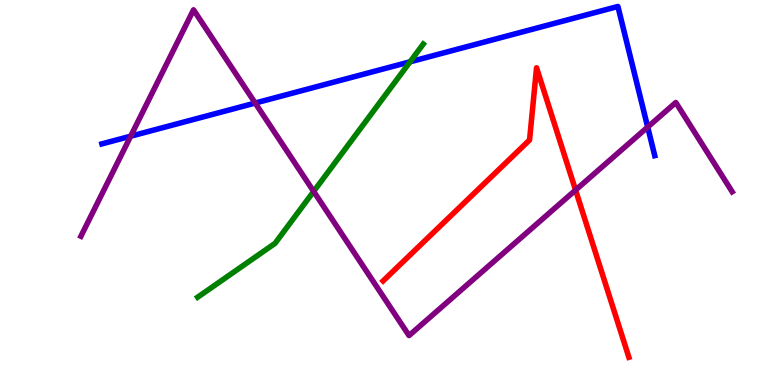[{'lines': ['blue', 'red'], 'intersections': []}, {'lines': ['green', 'red'], 'intersections': []}, {'lines': ['purple', 'red'], 'intersections': [{'x': 7.43, 'y': 5.06}]}, {'lines': ['blue', 'green'], 'intersections': [{'x': 5.29, 'y': 8.39}]}, {'lines': ['blue', 'purple'], 'intersections': [{'x': 1.69, 'y': 6.46}, {'x': 3.29, 'y': 7.32}, {'x': 8.36, 'y': 6.7}]}, {'lines': ['green', 'purple'], 'intersections': [{'x': 4.05, 'y': 5.03}]}]